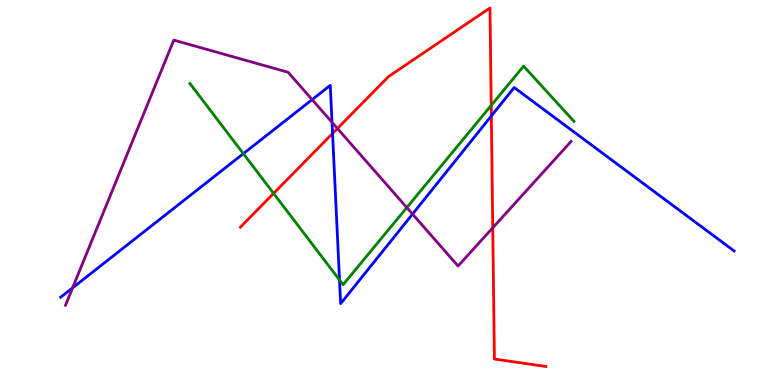[{'lines': ['blue', 'red'], 'intersections': [{'x': 4.29, 'y': 6.53}, {'x': 6.34, 'y': 6.99}]}, {'lines': ['green', 'red'], 'intersections': [{'x': 3.53, 'y': 4.98}, {'x': 6.34, 'y': 7.26}]}, {'lines': ['purple', 'red'], 'intersections': [{'x': 4.35, 'y': 6.66}, {'x': 6.36, 'y': 4.08}]}, {'lines': ['blue', 'green'], 'intersections': [{'x': 3.14, 'y': 6.01}, {'x': 4.38, 'y': 2.73}]}, {'lines': ['blue', 'purple'], 'intersections': [{'x': 0.936, 'y': 2.52}, {'x': 4.03, 'y': 7.41}, {'x': 4.28, 'y': 6.82}, {'x': 5.32, 'y': 4.44}]}, {'lines': ['green', 'purple'], 'intersections': [{'x': 5.25, 'y': 4.61}]}]